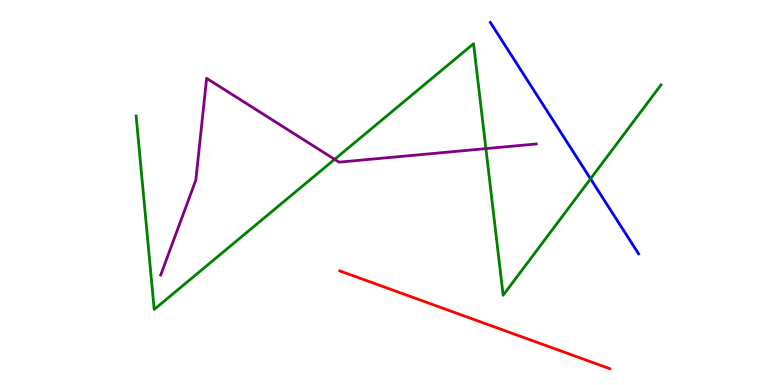[{'lines': ['blue', 'red'], 'intersections': []}, {'lines': ['green', 'red'], 'intersections': []}, {'lines': ['purple', 'red'], 'intersections': []}, {'lines': ['blue', 'green'], 'intersections': [{'x': 7.62, 'y': 5.36}]}, {'lines': ['blue', 'purple'], 'intersections': []}, {'lines': ['green', 'purple'], 'intersections': [{'x': 4.32, 'y': 5.86}, {'x': 6.27, 'y': 6.14}]}]